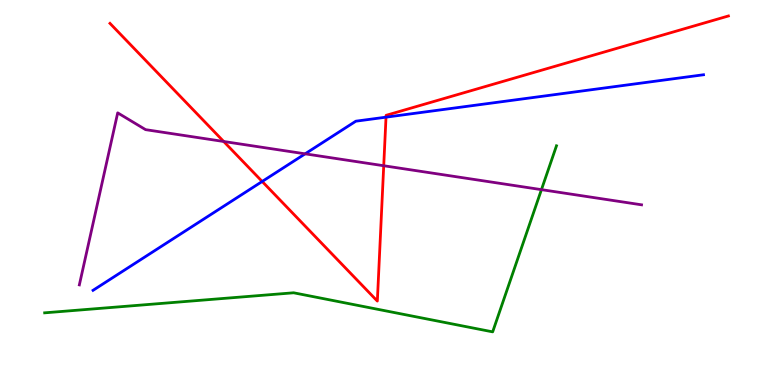[{'lines': ['blue', 'red'], 'intersections': [{'x': 3.38, 'y': 5.29}, {'x': 4.98, 'y': 6.96}]}, {'lines': ['green', 'red'], 'intersections': []}, {'lines': ['purple', 'red'], 'intersections': [{'x': 2.89, 'y': 6.33}, {'x': 4.95, 'y': 5.7}]}, {'lines': ['blue', 'green'], 'intersections': []}, {'lines': ['blue', 'purple'], 'intersections': [{'x': 3.94, 'y': 6.0}]}, {'lines': ['green', 'purple'], 'intersections': [{'x': 6.99, 'y': 5.07}]}]